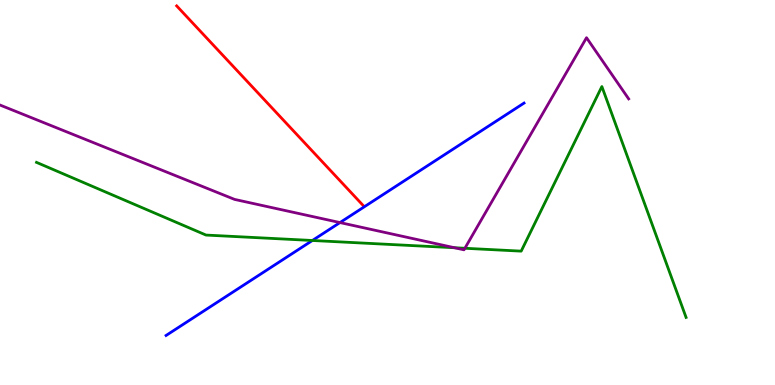[{'lines': ['blue', 'red'], 'intersections': []}, {'lines': ['green', 'red'], 'intersections': []}, {'lines': ['purple', 'red'], 'intersections': []}, {'lines': ['blue', 'green'], 'intersections': [{'x': 4.03, 'y': 3.75}]}, {'lines': ['blue', 'purple'], 'intersections': [{'x': 4.39, 'y': 4.22}]}, {'lines': ['green', 'purple'], 'intersections': [{'x': 5.86, 'y': 3.57}, {'x': 6.0, 'y': 3.55}]}]